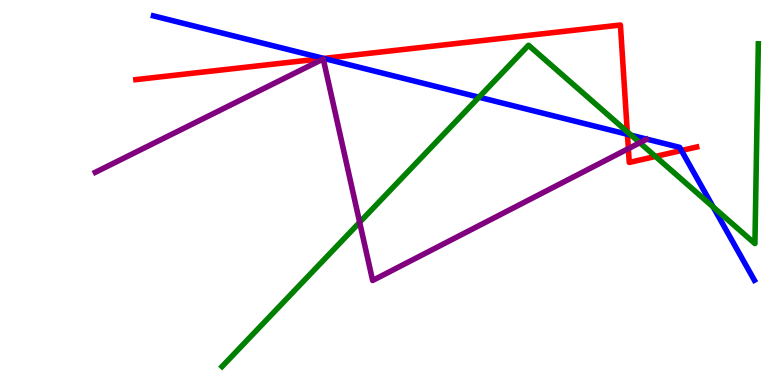[{'lines': ['blue', 'red'], 'intersections': [{'x': 4.18, 'y': 8.48}, {'x': 8.1, 'y': 6.51}, {'x': 8.79, 'y': 6.09}]}, {'lines': ['green', 'red'], 'intersections': [{'x': 8.09, 'y': 6.58}, {'x': 8.46, 'y': 5.94}]}, {'lines': ['purple', 'red'], 'intersections': [{'x': 8.11, 'y': 6.14}]}, {'lines': ['blue', 'green'], 'intersections': [{'x': 6.18, 'y': 7.48}, {'x': 8.15, 'y': 6.49}, {'x': 9.2, 'y': 4.62}]}, {'lines': ['blue', 'purple'], 'intersections': []}, {'lines': ['green', 'purple'], 'intersections': [{'x': 4.64, 'y': 4.23}, {'x': 8.26, 'y': 6.29}]}]